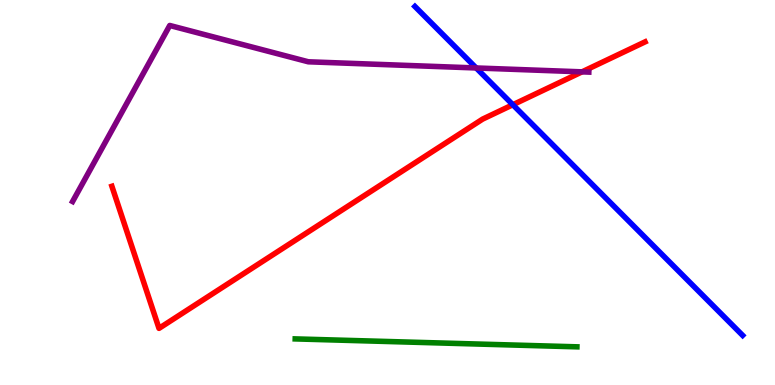[{'lines': ['blue', 'red'], 'intersections': [{'x': 6.62, 'y': 7.28}]}, {'lines': ['green', 'red'], 'intersections': []}, {'lines': ['purple', 'red'], 'intersections': [{'x': 7.51, 'y': 8.13}]}, {'lines': ['blue', 'green'], 'intersections': []}, {'lines': ['blue', 'purple'], 'intersections': [{'x': 6.14, 'y': 8.23}]}, {'lines': ['green', 'purple'], 'intersections': []}]